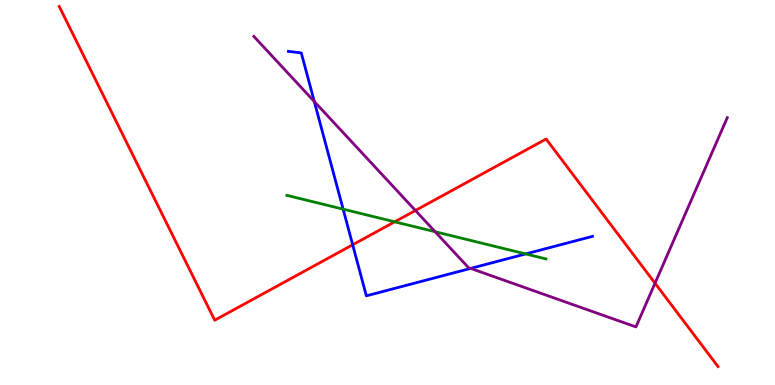[{'lines': ['blue', 'red'], 'intersections': [{'x': 4.55, 'y': 3.64}]}, {'lines': ['green', 'red'], 'intersections': [{'x': 5.09, 'y': 4.24}]}, {'lines': ['purple', 'red'], 'intersections': [{'x': 5.36, 'y': 4.53}, {'x': 8.45, 'y': 2.64}]}, {'lines': ['blue', 'green'], 'intersections': [{'x': 4.43, 'y': 4.57}, {'x': 6.78, 'y': 3.4}]}, {'lines': ['blue', 'purple'], 'intersections': [{'x': 4.06, 'y': 7.36}, {'x': 6.07, 'y': 3.03}]}, {'lines': ['green', 'purple'], 'intersections': [{'x': 5.61, 'y': 3.98}]}]